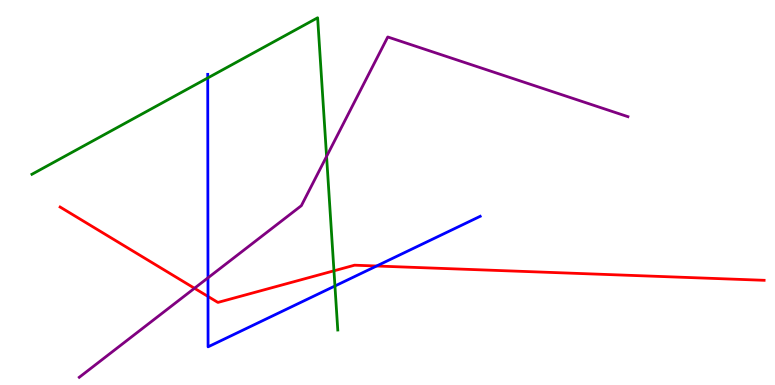[{'lines': ['blue', 'red'], 'intersections': [{'x': 2.68, 'y': 2.3}, {'x': 4.86, 'y': 3.09}]}, {'lines': ['green', 'red'], 'intersections': [{'x': 4.31, 'y': 2.97}]}, {'lines': ['purple', 'red'], 'intersections': [{'x': 2.51, 'y': 2.51}]}, {'lines': ['blue', 'green'], 'intersections': [{'x': 2.68, 'y': 7.97}, {'x': 4.32, 'y': 2.57}]}, {'lines': ['blue', 'purple'], 'intersections': [{'x': 2.68, 'y': 2.78}]}, {'lines': ['green', 'purple'], 'intersections': [{'x': 4.21, 'y': 5.94}]}]